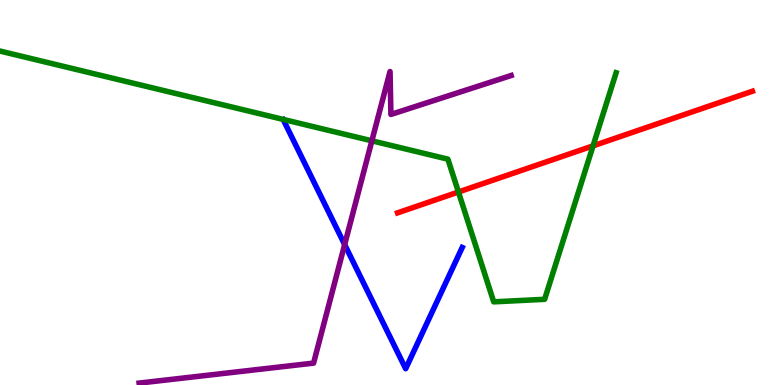[{'lines': ['blue', 'red'], 'intersections': []}, {'lines': ['green', 'red'], 'intersections': [{'x': 5.92, 'y': 5.01}, {'x': 7.65, 'y': 6.21}]}, {'lines': ['purple', 'red'], 'intersections': []}, {'lines': ['blue', 'green'], 'intersections': []}, {'lines': ['blue', 'purple'], 'intersections': [{'x': 4.45, 'y': 3.65}]}, {'lines': ['green', 'purple'], 'intersections': [{'x': 4.8, 'y': 6.34}]}]